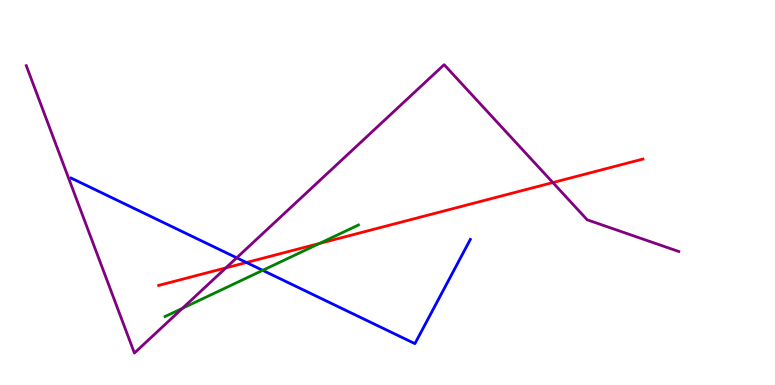[{'lines': ['blue', 'red'], 'intersections': [{'x': 3.18, 'y': 3.18}]}, {'lines': ['green', 'red'], 'intersections': [{'x': 4.12, 'y': 3.68}]}, {'lines': ['purple', 'red'], 'intersections': [{'x': 2.91, 'y': 3.04}, {'x': 7.13, 'y': 5.26}]}, {'lines': ['blue', 'green'], 'intersections': [{'x': 3.39, 'y': 2.98}]}, {'lines': ['blue', 'purple'], 'intersections': [{'x': 3.05, 'y': 3.3}]}, {'lines': ['green', 'purple'], 'intersections': [{'x': 2.35, 'y': 1.99}]}]